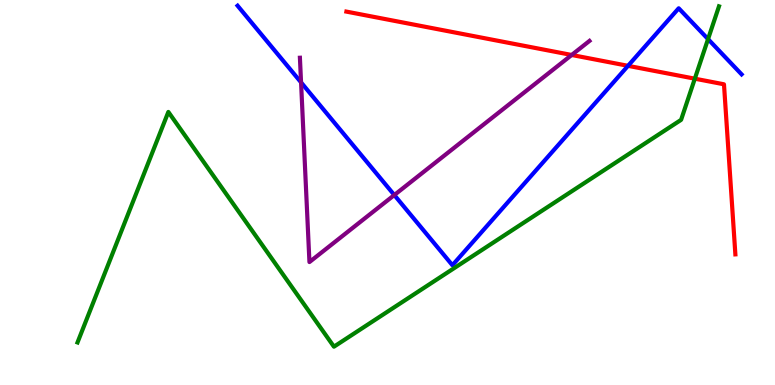[{'lines': ['blue', 'red'], 'intersections': [{'x': 8.1, 'y': 8.29}]}, {'lines': ['green', 'red'], 'intersections': [{'x': 8.97, 'y': 7.96}]}, {'lines': ['purple', 'red'], 'intersections': [{'x': 7.38, 'y': 8.57}]}, {'lines': ['blue', 'green'], 'intersections': [{'x': 9.14, 'y': 8.98}]}, {'lines': ['blue', 'purple'], 'intersections': [{'x': 3.88, 'y': 7.86}, {'x': 5.09, 'y': 4.93}]}, {'lines': ['green', 'purple'], 'intersections': []}]